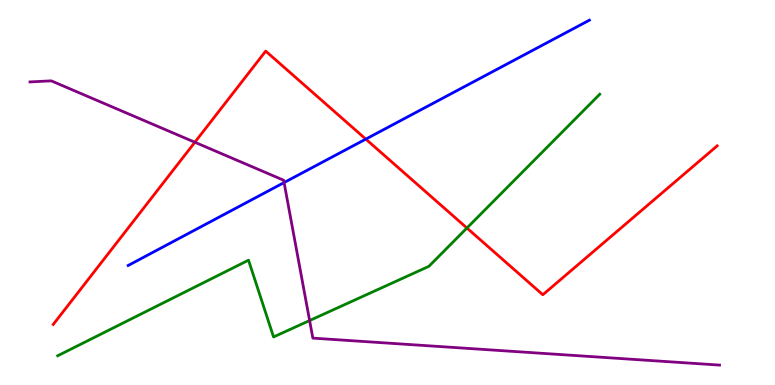[{'lines': ['blue', 'red'], 'intersections': [{'x': 4.72, 'y': 6.39}]}, {'lines': ['green', 'red'], 'intersections': [{'x': 6.02, 'y': 4.08}]}, {'lines': ['purple', 'red'], 'intersections': [{'x': 2.51, 'y': 6.31}]}, {'lines': ['blue', 'green'], 'intersections': []}, {'lines': ['blue', 'purple'], 'intersections': [{'x': 3.67, 'y': 5.26}]}, {'lines': ['green', 'purple'], 'intersections': [{'x': 3.99, 'y': 1.67}]}]